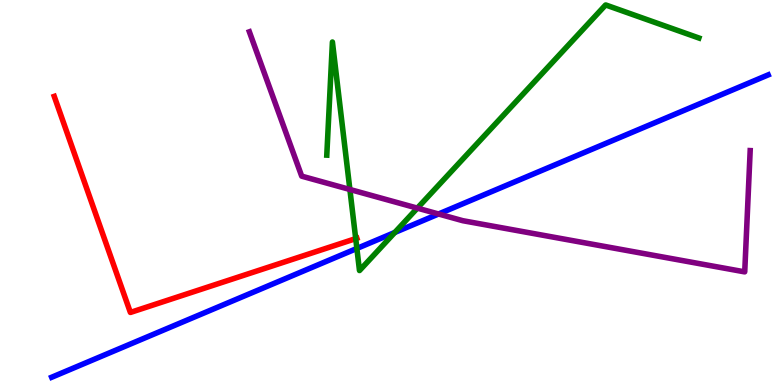[{'lines': ['blue', 'red'], 'intersections': []}, {'lines': ['green', 'red'], 'intersections': [{'x': 4.59, 'y': 3.8}]}, {'lines': ['purple', 'red'], 'intersections': []}, {'lines': ['blue', 'green'], 'intersections': [{'x': 4.6, 'y': 3.55}, {'x': 5.09, 'y': 3.96}]}, {'lines': ['blue', 'purple'], 'intersections': [{'x': 5.66, 'y': 4.44}]}, {'lines': ['green', 'purple'], 'intersections': [{'x': 4.51, 'y': 5.08}, {'x': 5.39, 'y': 4.59}]}]